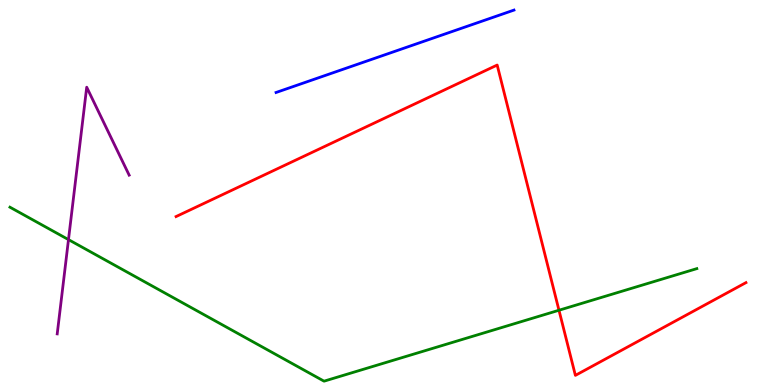[{'lines': ['blue', 'red'], 'intersections': []}, {'lines': ['green', 'red'], 'intersections': [{'x': 7.21, 'y': 1.94}]}, {'lines': ['purple', 'red'], 'intersections': []}, {'lines': ['blue', 'green'], 'intersections': []}, {'lines': ['blue', 'purple'], 'intersections': []}, {'lines': ['green', 'purple'], 'intersections': [{'x': 0.884, 'y': 3.78}]}]